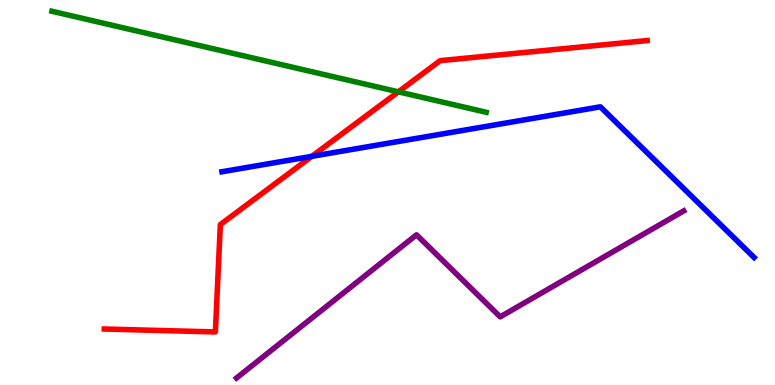[{'lines': ['blue', 'red'], 'intersections': [{'x': 4.02, 'y': 5.94}]}, {'lines': ['green', 'red'], 'intersections': [{'x': 5.14, 'y': 7.61}]}, {'lines': ['purple', 'red'], 'intersections': []}, {'lines': ['blue', 'green'], 'intersections': []}, {'lines': ['blue', 'purple'], 'intersections': []}, {'lines': ['green', 'purple'], 'intersections': []}]